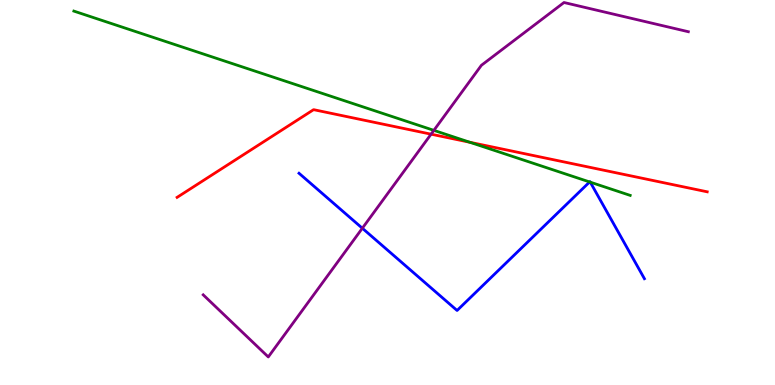[{'lines': ['blue', 'red'], 'intersections': []}, {'lines': ['green', 'red'], 'intersections': [{'x': 6.06, 'y': 6.3}]}, {'lines': ['purple', 'red'], 'intersections': [{'x': 5.56, 'y': 6.51}]}, {'lines': ['blue', 'green'], 'intersections': [{'x': 7.61, 'y': 5.27}, {'x': 7.62, 'y': 5.27}]}, {'lines': ['blue', 'purple'], 'intersections': [{'x': 4.68, 'y': 4.07}]}, {'lines': ['green', 'purple'], 'intersections': [{'x': 5.6, 'y': 6.61}]}]